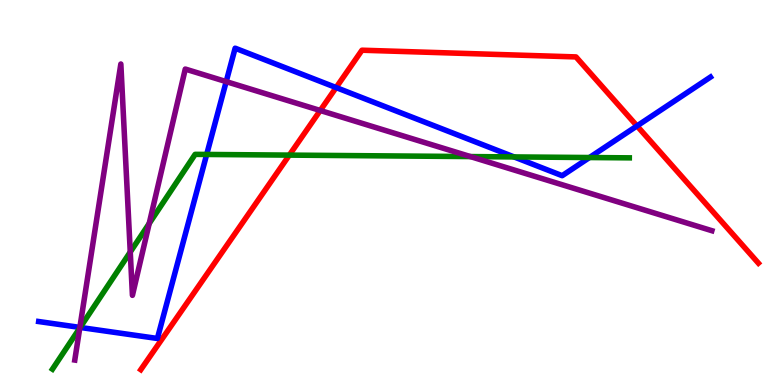[{'lines': ['blue', 'red'], 'intersections': [{'x': 4.34, 'y': 7.73}, {'x': 8.22, 'y': 6.73}]}, {'lines': ['green', 'red'], 'intersections': [{'x': 3.73, 'y': 5.97}]}, {'lines': ['purple', 'red'], 'intersections': [{'x': 4.13, 'y': 7.13}]}, {'lines': ['blue', 'green'], 'intersections': [{'x': 1.03, 'y': 1.49}, {'x': 2.67, 'y': 5.99}, {'x': 6.63, 'y': 5.92}, {'x': 7.61, 'y': 5.91}]}, {'lines': ['blue', 'purple'], 'intersections': [{'x': 1.03, 'y': 1.5}, {'x': 2.92, 'y': 7.88}]}, {'lines': ['green', 'purple'], 'intersections': [{'x': 1.03, 'y': 1.48}, {'x': 1.68, 'y': 3.45}, {'x': 1.93, 'y': 4.2}, {'x': 6.07, 'y': 5.93}]}]